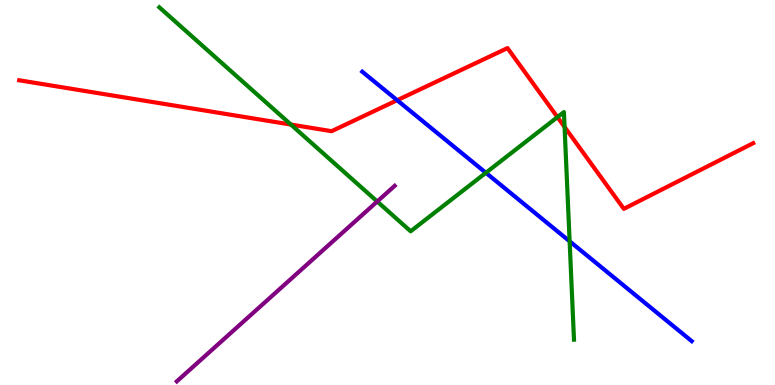[{'lines': ['blue', 'red'], 'intersections': [{'x': 5.12, 'y': 7.4}]}, {'lines': ['green', 'red'], 'intersections': [{'x': 3.75, 'y': 6.76}, {'x': 7.19, 'y': 6.96}, {'x': 7.28, 'y': 6.7}]}, {'lines': ['purple', 'red'], 'intersections': []}, {'lines': ['blue', 'green'], 'intersections': [{'x': 6.27, 'y': 5.51}, {'x': 7.35, 'y': 3.73}]}, {'lines': ['blue', 'purple'], 'intersections': []}, {'lines': ['green', 'purple'], 'intersections': [{'x': 4.87, 'y': 4.77}]}]